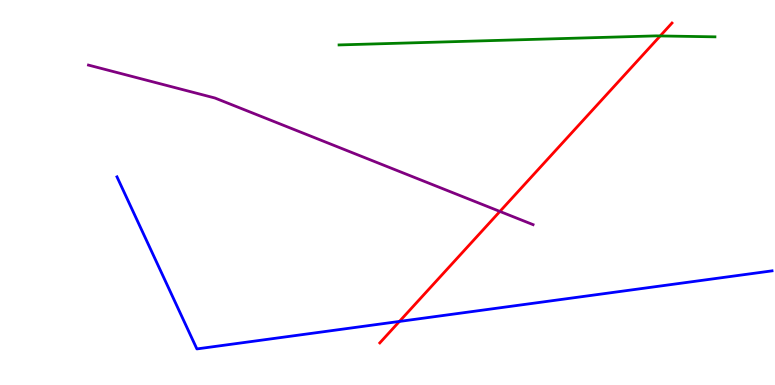[{'lines': ['blue', 'red'], 'intersections': [{'x': 5.15, 'y': 1.65}]}, {'lines': ['green', 'red'], 'intersections': [{'x': 8.52, 'y': 9.07}]}, {'lines': ['purple', 'red'], 'intersections': [{'x': 6.45, 'y': 4.51}]}, {'lines': ['blue', 'green'], 'intersections': []}, {'lines': ['blue', 'purple'], 'intersections': []}, {'lines': ['green', 'purple'], 'intersections': []}]